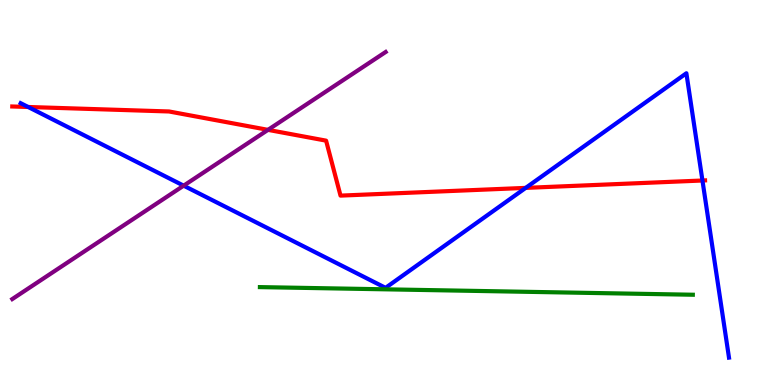[{'lines': ['blue', 'red'], 'intersections': [{'x': 0.363, 'y': 7.22}, {'x': 6.78, 'y': 5.12}, {'x': 9.06, 'y': 5.31}]}, {'lines': ['green', 'red'], 'intersections': []}, {'lines': ['purple', 'red'], 'intersections': [{'x': 3.46, 'y': 6.63}]}, {'lines': ['blue', 'green'], 'intersections': []}, {'lines': ['blue', 'purple'], 'intersections': [{'x': 2.37, 'y': 5.18}]}, {'lines': ['green', 'purple'], 'intersections': []}]